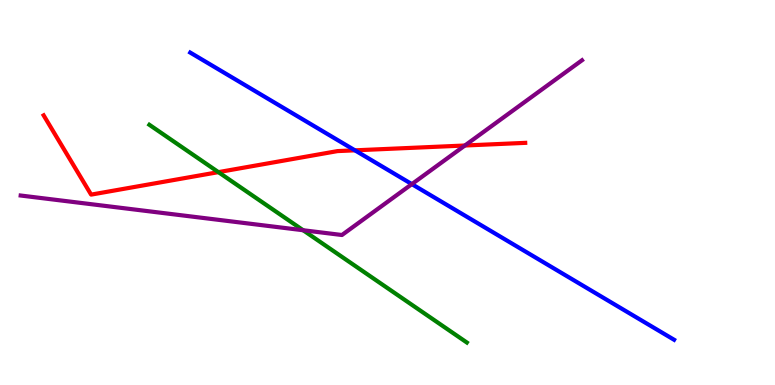[{'lines': ['blue', 'red'], 'intersections': [{'x': 4.58, 'y': 6.1}]}, {'lines': ['green', 'red'], 'intersections': [{'x': 2.82, 'y': 5.53}]}, {'lines': ['purple', 'red'], 'intersections': [{'x': 6.0, 'y': 6.22}]}, {'lines': ['blue', 'green'], 'intersections': []}, {'lines': ['blue', 'purple'], 'intersections': [{'x': 5.31, 'y': 5.22}]}, {'lines': ['green', 'purple'], 'intersections': [{'x': 3.91, 'y': 4.02}]}]